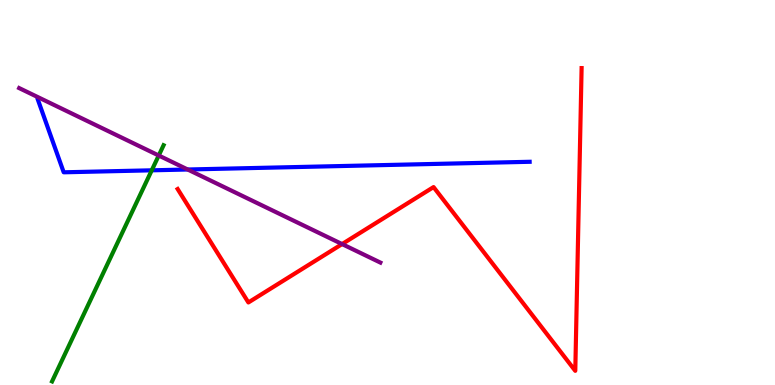[{'lines': ['blue', 'red'], 'intersections': []}, {'lines': ['green', 'red'], 'intersections': []}, {'lines': ['purple', 'red'], 'intersections': [{'x': 4.41, 'y': 3.66}]}, {'lines': ['blue', 'green'], 'intersections': [{'x': 1.96, 'y': 5.58}]}, {'lines': ['blue', 'purple'], 'intersections': [{'x': 2.42, 'y': 5.6}]}, {'lines': ['green', 'purple'], 'intersections': [{'x': 2.05, 'y': 5.96}]}]